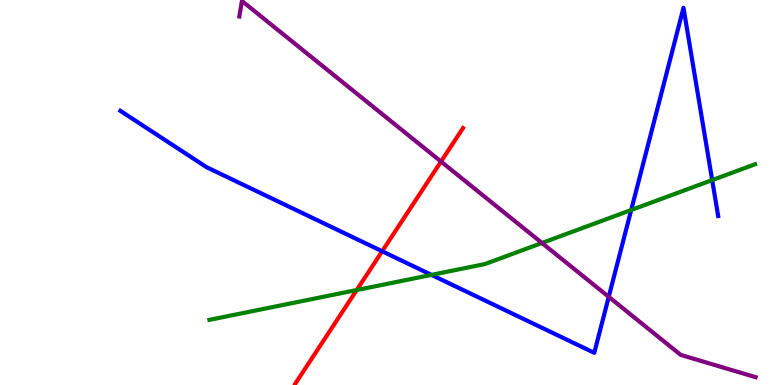[{'lines': ['blue', 'red'], 'intersections': [{'x': 4.93, 'y': 3.47}]}, {'lines': ['green', 'red'], 'intersections': [{'x': 4.6, 'y': 2.47}]}, {'lines': ['purple', 'red'], 'intersections': [{'x': 5.69, 'y': 5.8}]}, {'lines': ['blue', 'green'], 'intersections': [{'x': 5.57, 'y': 2.86}, {'x': 8.14, 'y': 4.55}, {'x': 9.19, 'y': 5.32}]}, {'lines': ['blue', 'purple'], 'intersections': [{'x': 7.85, 'y': 2.29}]}, {'lines': ['green', 'purple'], 'intersections': [{'x': 6.99, 'y': 3.69}]}]